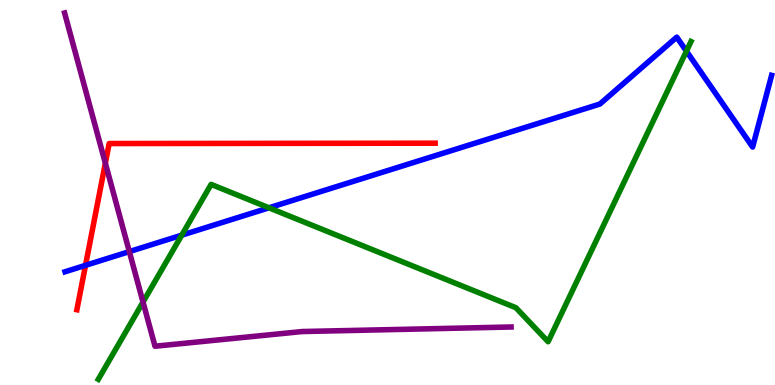[{'lines': ['blue', 'red'], 'intersections': [{'x': 1.1, 'y': 3.11}]}, {'lines': ['green', 'red'], 'intersections': []}, {'lines': ['purple', 'red'], 'intersections': [{'x': 1.36, 'y': 5.76}]}, {'lines': ['blue', 'green'], 'intersections': [{'x': 2.35, 'y': 3.89}, {'x': 3.47, 'y': 4.6}, {'x': 8.86, 'y': 8.67}]}, {'lines': ['blue', 'purple'], 'intersections': [{'x': 1.67, 'y': 3.46}]}, {'lines': ['green', 'purple'], 'intersections': [{'x': 1.85, 'y': 2.15}]}]